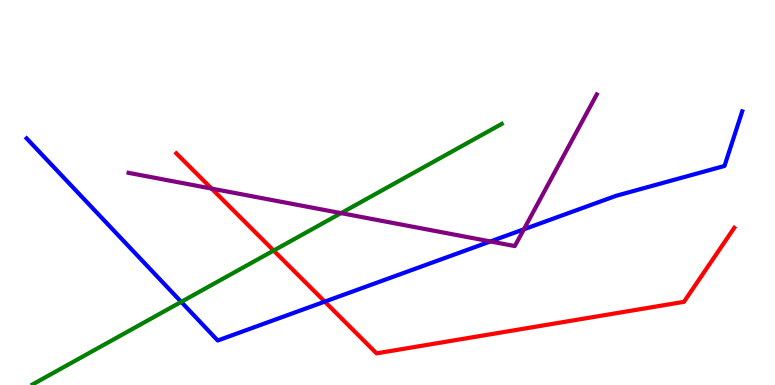[{'lines': ['blue', 'red'], 'intersections': [{'x': 4.19, 'y': 2.17}]}, {'lines': ['green', 'red'], 'intersections': [{'x': 3.53, 'y': 3.49}]}, {'lines': ['purple', 'red'], 'intersections': [{'x': 2.73, 'y': 5.1}]}, {'lines': ['blue', 'green'], 'intersections': [{'x': 2.34, 'y': 2.16}]}, {'lines': ['blue', 'purple'], 'intersections': [{'x': 6.33, 'y': 3.73}, {'x': 6.76, 'y': 4.04}]}, {'lines': ['green', 'purple'], 'intersections': [{'x': 4.4, 'y': 4.46}]}]